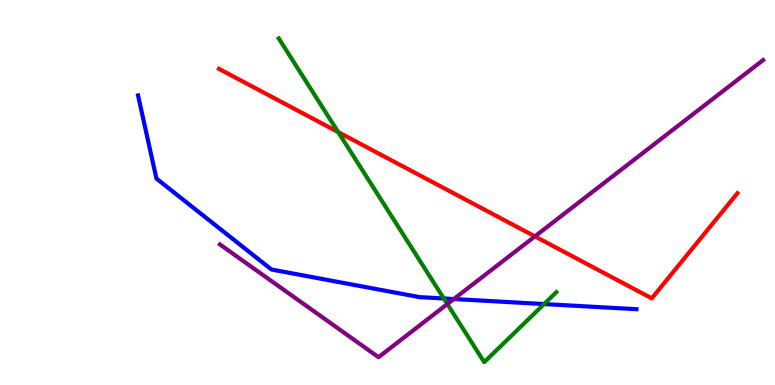[{'lines': ['blue', 'red'], 'intersections': []}, {'lines': ['green', 'red'], 'intersections': [{'x': 4.36, 'y': 6.57}]}, {'lines': ['purple', 'red'], 'intersections': [{'x': 6.9, 'y': 3.86}]}, {'lines': ['blue', 'green'], 'intersections': [{'x': 5.73, 'y': 2.25}, {'x': 7.02, 'y': 2.1}]}, {'lines': ['blue', 'purple'], 'intersections': [{'x': 5.86, 'y': 2.23}]}, {'lines': ['green', 'purple'], 'intersections': [{'x': 5.77, 'y': 2.1}]}]